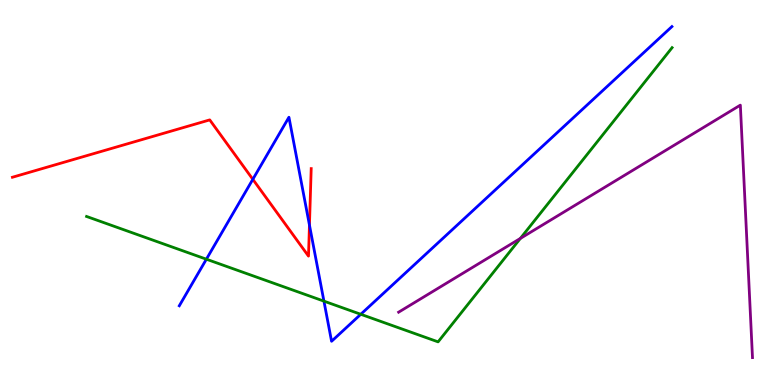[{'lines': ['blue', 'red'], 'intersections': [{'x': 3.26, 'y': 5.34}, {'x': 3.99, 'y': 4.15}]}, {'lines': ['green', 'red'], 'intersections': []}, {'lines': ['purple', 'red'], 'intersections': []}, {'lines': ['blue', 'green'], 'intersections': [{'x': 2.66, 'y': 3.27}, {'x': 4.18, 'y': 2.18}, {'x': 4.66, 'y': 1.84}]}, {'lines': ['blue', 'purple'], 'intersections': []}, {'lines': ['green', 'purple'], 'intersections': [{'x': 6.71, 'y': 3.81}]}]